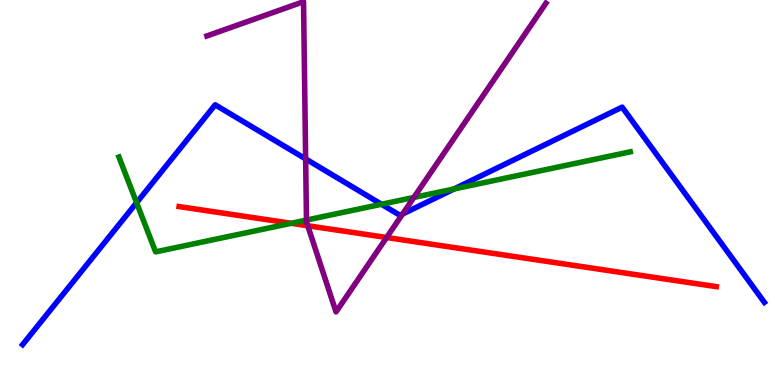[{'lines': ['blue', 'red'], 'intersections': []}, {'lines': ['green', 'red'], 'intersections': [{'x': 3.76, 'y': 4.2}]}, {'lines': ['purple', 'red'], 'intersections': [{'x': 3.97, 'y': 4.14}, {'x': 4.99, 'y': 3.83}]}, {'lines': ['blue', 'green'], 'intersections': [{'x': 1.76, 'y': 4.74}, {'x': 4.92, 'y': 4.69}, {'x': 5.86, 'y': 5.09}]}, {'lines': ['blue', 'purple'], 'intersections': [{'x': 3.94, 'y': 5.87}, {'x': 5.19, 'y': 4.44}]}, {'lines': ['green', 'purple'], 'intersections': [{'x': 3.95, 'y': 4.28}, {'x': 5.34, 'y': 4.87}]}]